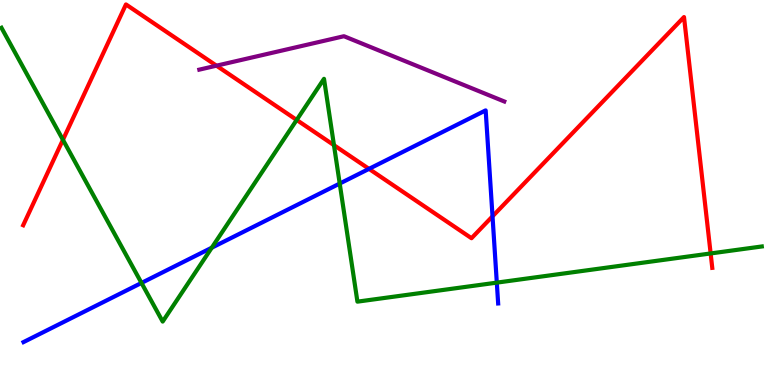[{'lines': ['blue', 'red'], 'intersections': [{'x': 4.76, 'y': 5.61}, {'x': 6.36, 'y': 4.38}]}, {'lines': ['green', 'red'], 'intersections': [{'x': 0.812, 'y': 6.37}, {'x': 3.83, 'y': 6.88}, {'x': 4.31, 'y': 6.23}, {'x': 9.17, 'y': 3.42}]}, {'lines': ['purple', 'red'], 'intersections': [{'x': 2.79, 'y': 8.29}]}, {'lines': ['blue', 'green'], 'intersections': [{'x': 1.83, 'y': 2.65}, {'x': 2.73, 'y': 3.57}, {'x': 4.38, 'y': 5.23}, {'x': 6.41, 'y': 2.66}]}, {'lines': ['blue', 'purple'], 'intersections': []}, {'lines': ['green', 'purple'], 'intersections': []}]